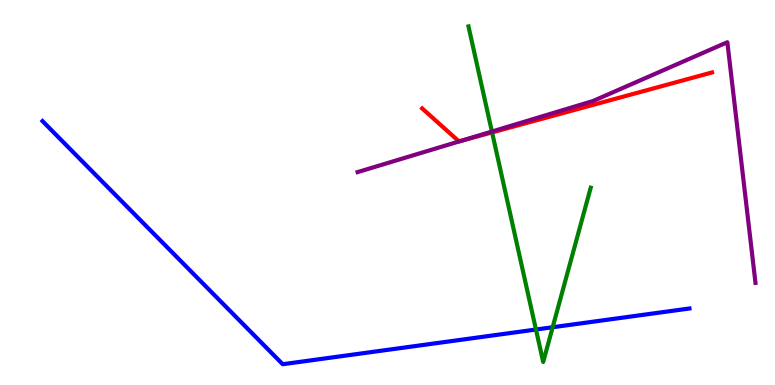[{'lines': ['blue', 'red'], 'intersections': []}, {'lines': ['green', 'red'], 'intersections': [{'x': 6.35, 'y': 6.56}]}, {'lines': ['purple', 'red'], 'intersections': [{'x': 5.95, 'y': 6.34}]}, {'lines': ['blue', 'green'], 'intersections': [{'x': 6.92, 'y': 1.44}, {'x': 7.13, 'y': 1.5}]}, {'lines': ['blue', 'purple'], 'intersections': []}, {'lines': ['green', 'purple'], 'intersections': [{'x': 6.35, 'y': 6.58}]}]